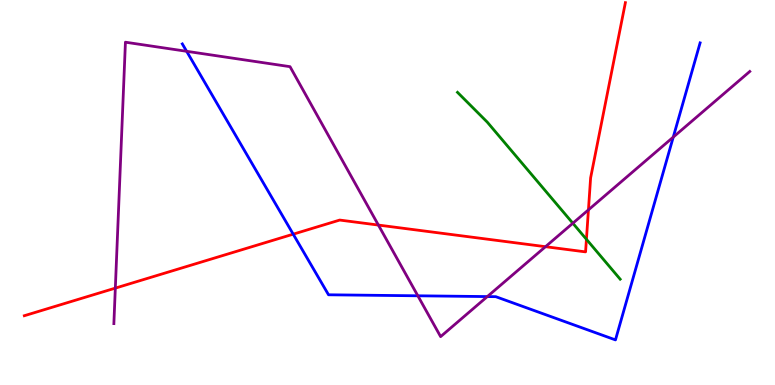[{'lines': ['blue', 'red'], 'intersections': [{'x': 3.78, 'y': 3.92}]}, {'lines': ['green', 'red'], 'intersections': [{'x': 7.57, 'y': 3.78}]}, {'lines': ['purple', 'red'], 'intersections': [{'x': 1.49, 'y': 2.52}, {'x': 4.88, 'y': 4.15}, {'x': 7.04, 'y': 3.59}, {'x': 7.59, 'y': 4.55}]}, {'lines': ['blue', 'green'], 'intersections': []}, {'lines': ['blue', 'purple'], 'intersections': [{'x': 2.41, 'y': 8.67}, {'x': 5.39, 'y': 2.32}, {'x': 6.29, 'y': 2.3}, {'x': 8.69, 'y': 6.44}]}, {'lines': ['green', 'purple'], 'intersections': [{'x': 7.39, 'y': 4.2}]}]